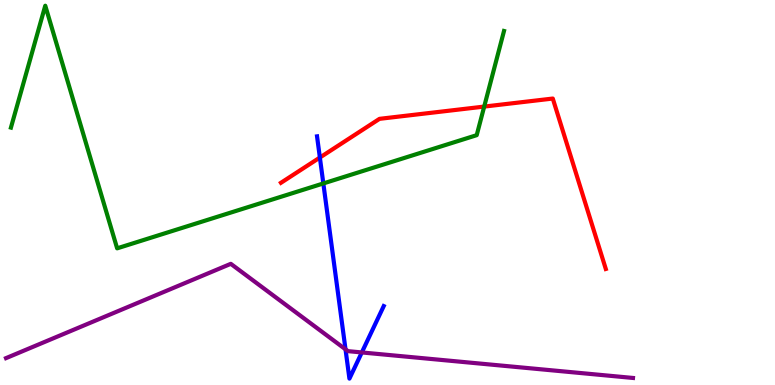[{'lines': ['blue', 'red'], 'intersections': [{'x': 4.13, 'y': 5.91}]}, {'lines': ['green', 'red'], 'intersections': [{'x': 6.25, 'y': 7.23}]}, {'lines': ['purple', 'red'], 'intersections': []}, {'lines': ['blue', 'green'], 'intersections': [{'x': 4.17, 'y': 5.24}]}, {'lines': ['blue', 'purple'], 'intersections': [{'x': 4.46, 'y': 0.927}, {'x': 4.67, 'y': 0.846}]}, {'lines': ['green', 'purple'], 'intersections': []}]